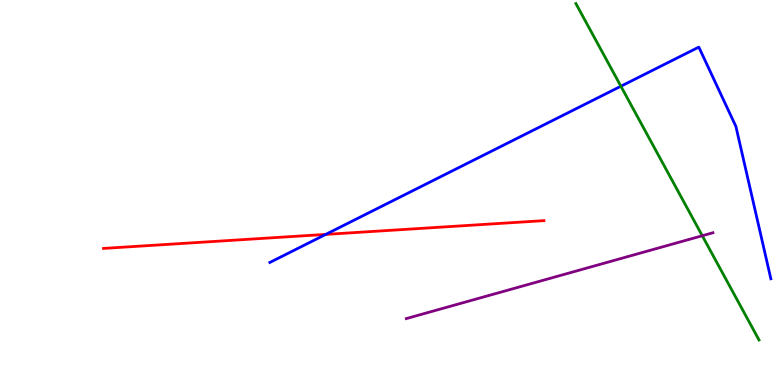[{'lines': ['blue', 'red'], 'intersections': [{'x': 4.2, 'y': 3.91}]}, {'lines': ['green', 'red'], 'intersections': []}, {'lines': ['purple', 'red'], 'intersections': []}, {'lines': ['blue', 'green'], 'intersections': [{'x': 8.01, 'y': 7.76}]}, {'lines': ['blue', 'purple'], 'intersections': []}, {'lines': ['green', 'purple'], 'intersections': [{'x': 9.06, 'y': 3.88}]}]